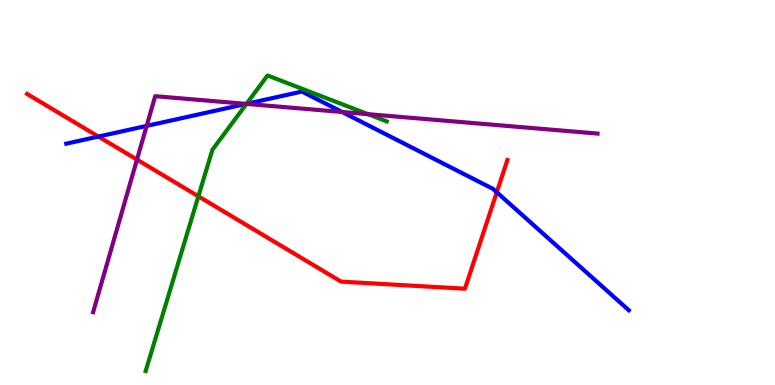[{'lines': ['blue', 'red'], 'intersections': [{'x': 1.27, 'y': 6.45}, {'x': 6.41, 'y': 5.01}]}, {'lines': ['green', 'red'], 'intersections': [{'x': 2.56, 'y': 4.9}]}, {'lines': ['purple', 'red'], 'intersections': [{'x': 1.77, 'y': 5.85}]}, {'lines': ['blue', 'green'], 'intersections': [{'x': 3.18, 'y': 7.3}]}, {'lines': ['blue', 'purple'], 'intersections': [{'x': 1.89, 'y': 6.73}, {'x': 3.18, 'y': 7.3}, {'x': 4.41, 'y': 7.09}]}, {'lines': ['green', 'purple'], 'intersections': [{'x': 3.18, 'y': 7.3}, {'x': 4.75, 'y': 7.03}]}]